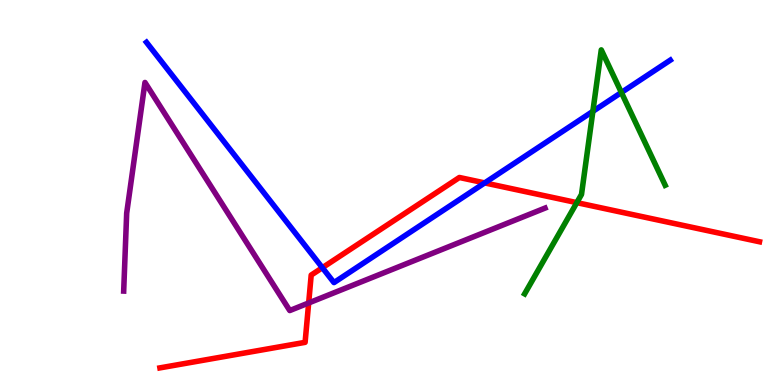[{'lines': ['blue', 'red'], 'intersections': [{'x': 4.16, 'y': 3.05}, {'x': 6.25, 'y': 5.25}]}, {'lines': ['green', 'red'], 'intersections': [{'x': 7.44, 'y': 4.74}]}, {'lines': ['purple', 'red'], 'intersections': [{'x': 3.98, 'y': 2.13}]}, {'lines': ['blue', 'green'], 'intersections': [{'x': 7.65, 'y': 7.11}, {'x': 8.02, 'y': 7.6}]}, {'lines': ['blue', 'purple'], 'intersections': []}, {'lines': ['green', 'purple'], 'intersections': []}]